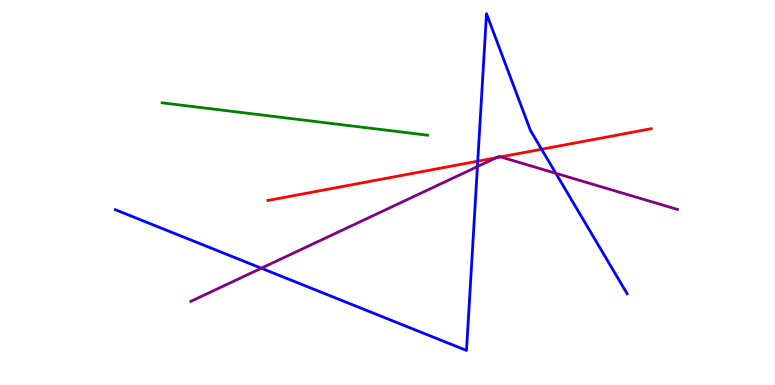[{'lines': ['blue', 'red'], 'intersections': [{'x': 6.16, 'y': 5.81}, {'x': 6.99, 'y': 6.12}]}, {'lines': ['green', 'red'], 'intersections': []}, {'lines': ['purple', 'red'], 'intersections': [{'x': 6.4, 'y': 5.9}, {'x': 6.46, 'y': 5.92}]}, {'lines': ['blue', 'green'], 'intersections': []}, {'lines': ['blue', 'purple'], 'intersections': [{'x': 3.37, 'y': 3.03}, {'x': 6.16, 'y': 5.67}, {'x': 7.17, 'y': 5.5}]}, {'lines': ['green', 'purple'], 'intersections': []}]